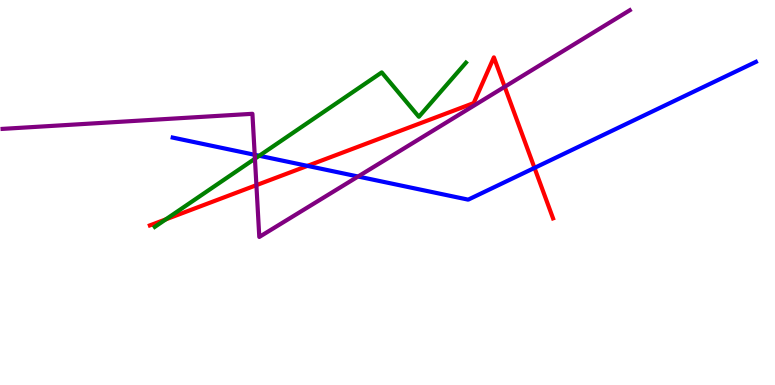[{'lines': ['blue', 'red'], 'intersections': [{'x': 3.97, 'y': 5.69}, {'x': 6.9, 'y': 5.64}]}, {'lines': ['green', 'red'], 'intersections': [{'x': 2.14, 'y': 4.3}]}, {'lines': ['purple', 'red'], 'intersections': [{'x': 3.31, 'y': 5.19}, {'x': 6.51, 'y': 7.75}]}, {'lines': ['blue', 'green'], 'intersections': [{'x': 3.35, 'y': 5.95}]}, {'lines': ['blue', 'purple'], 'intersections': [{'x': 3.29, 'y': 5.98}, {'x': 4.62, 'y': 5.42}]}, {'lines': ['green', 'purple'], 'intersections': [{'x': 3.29, 'y': 5.88}]}]